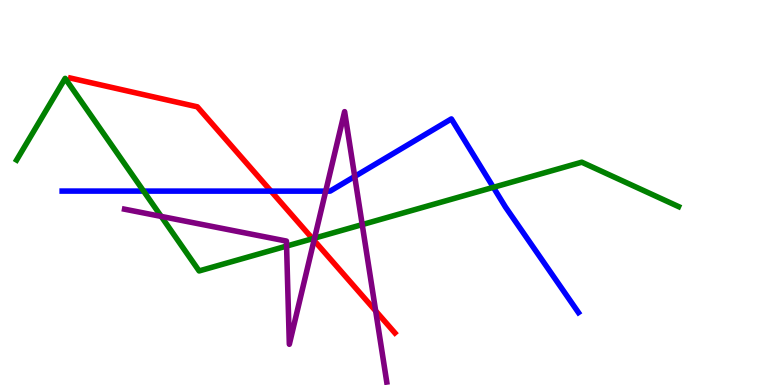[{'lines': ['blue', 'red'], 'intersections': [{'x': 3.5, 'y': 5.04}]}, {'lines': ['green', 'red'], 'intersections': [{'x': 4.03, 'y': 3.8}]}, {'lines': ['purple', 'red'], 'intersections': [{'x': 4.05, 'y': 3.76}, {'x': 4.85, 'y': 1.92}]}, {'lines': ['blue', 'green'], 'intersections': [{'x': 1.85, 'y': 5.04}, {'x': 6.37, 'y': 5.13}]}, {'lines': ['blue', 'purple'], 'intersections': [{'x': 4.2, 'y': 5.04}, {'x': 4.58, 'y': 5.42}]}, {'lines': ['green', 'purple'], 'intersections': [{'x': 2.08, 'y': 4.38}, {'x': 3.7, 'y': 3.61}, {'x': 4.06, 'y': 3.81}, {'x': 4.67, 'y': 4.17}]}]